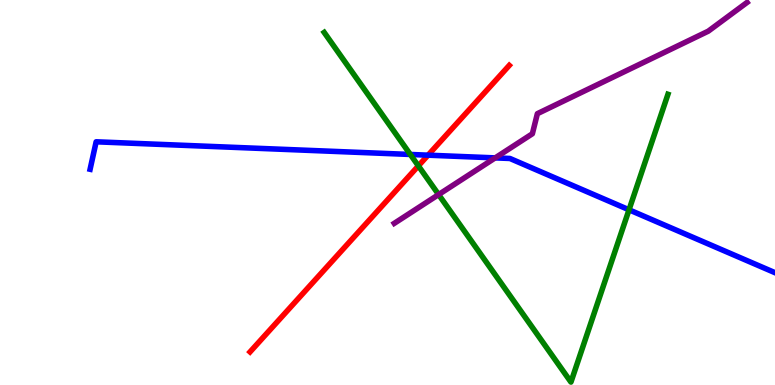[{'lines': ['blue', 'red'], 'intersections': [{'x': 5.52, 'y': 5.97}]}, {'lines': ['green', 'red'], 'intersections': [{'x': 5.4, 'y': 5.69}]}, {'lines': ['purple', 'red'], 'intersections': []}, {'lines': ['blue', 'green'], 'intersections': [{'x': 5.29, 'y': 5.99}, {'x': 8.12, 'y': 4.55}]}, {'lines': ['blue', 'purple'], 'intersections': [{'x': 6.39, 'y': 5.9}]}, {'lines': ['green', 'purple'], 'intersections': [{'x': 5.66, 'y': 4.95}]}]